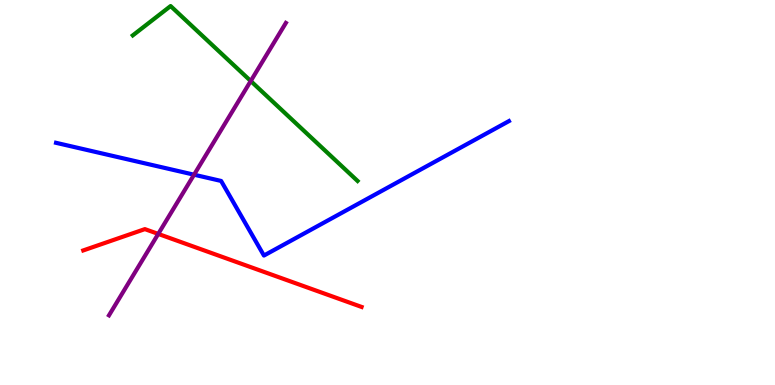[{'lines': ['blue', 'red'], 'intersections': []}, {'lines': ['green', 'red'], 'intersections': []}, {'lines': ['purple', 'red'], 'intersections': [{'x': 2.04, 'y': 3.92}]}, {'lines': ['blue', 'green'], 'intersections': []}, {'lines': ['blue', 'purple'], 'intersections': [{'x': 2.5, 'y': 5.46}]}, {'lines': ['green', 'purple'], 'intersections': [{'x': 3.24, 'y': 7.9}]}]